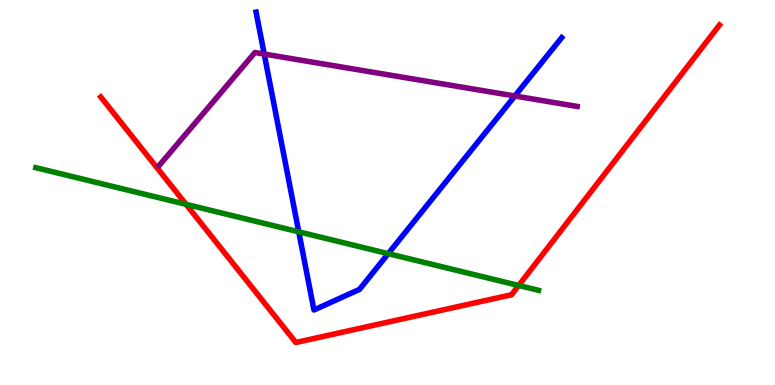[{'lines': ['blue', 'red'], 'intersections': []}, {'lines': ['green', 'red'], 'intersections': [{'x': 2.4, 'y': 4.69}, {'x': 6.69, 'y': 2.58}]}, {'lines': ['purple', 'red'], 'intersections': []}, {'lines': ['blue', 'green'], 'intersections': [{'x': 3.85, 'y': 3.98}, {'x': 5.01, 'y': 3.41}]}, {'lines': ['blue', 'purple'], 'intersections': [{'x': 3.41, 'y': 8.6}, {'x': 6.64, 'y': 7.51}]}, {'lines': ['green', 'purple'], 'intersections': []}]